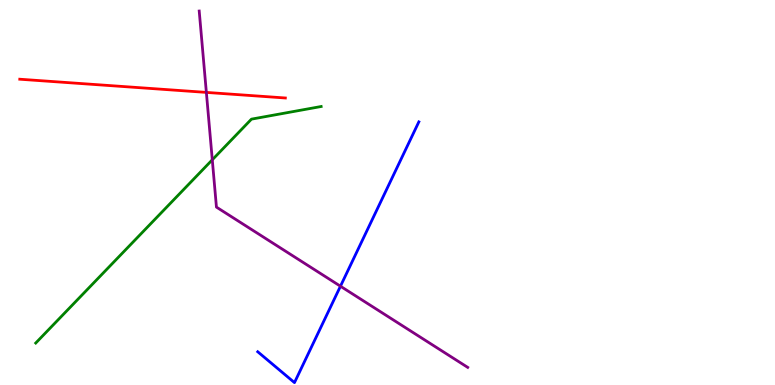[{'lines': ['blue', 'red'], 'intersections': []}, {'lines': ['green', 'red'], 'intersections': []}, {'lines': ['purple', 'red'], 'intersections': [{'x': 2.66, 'y': 7.6}]}, {'lines': ['blue', 'green'], 'intersections': []}, {'lines': ['blue', 'purple'], 'intersections': [{'x': 4.39, 'y': 2.57}]}, {'lines': ['green', 'purple'], 'intersections': [{'x': 2.74, 'y': 5.85}]}]